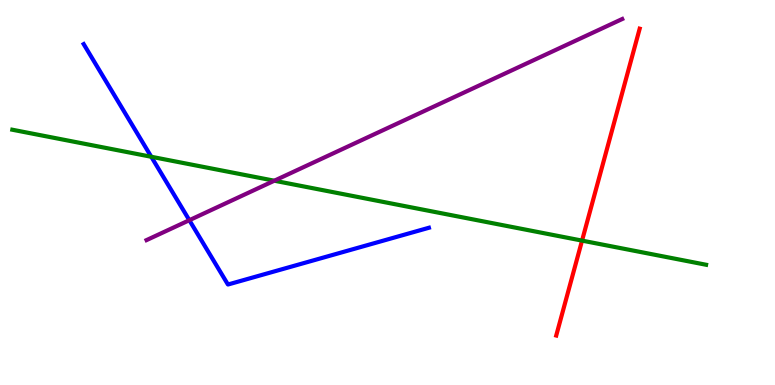[{'lines': ['blue', 'red'], 'intersections': []}, {'lines': ['green', 'red'], 'intersections': [{'x': 7.51, 'y': 3.75}]}, {'lines': ['purple', 'red'], 'intersections': []}, {'lines': ['blue', 'green'], 'intersections': [{'x': 1.95, 'y': 5.93}]}, {'lines': ['blue', 'purple'], 'intersections': [{'x': 2.44, 'y': 4.28}]}, {'lines': ['green', 'purple'], 'intersections': [{'x': 3.54, 'y': 5.31}]}]